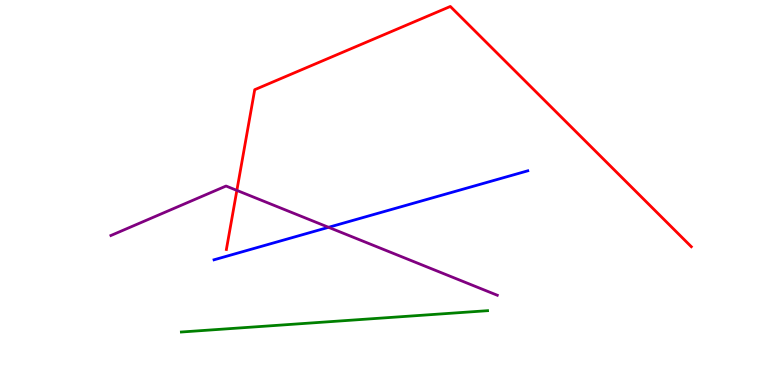[{'lines': ['blue', 'red'], 'intersections': []}, {'lines': ['green', 'red'], 'intersections': []}, {'lines': ['purple', 'red'], 'intersections': [{'x': 3.06, 'y': 5.05}]}, {'lines': ['blue', 'green'], 'intersections': []}, {'lines': ['blue', 'purple'], 'intersections': [{'x': 4.24, 'y': 4.1}]}, {'lines': ['green', 'purple'], 'intersections': []}]